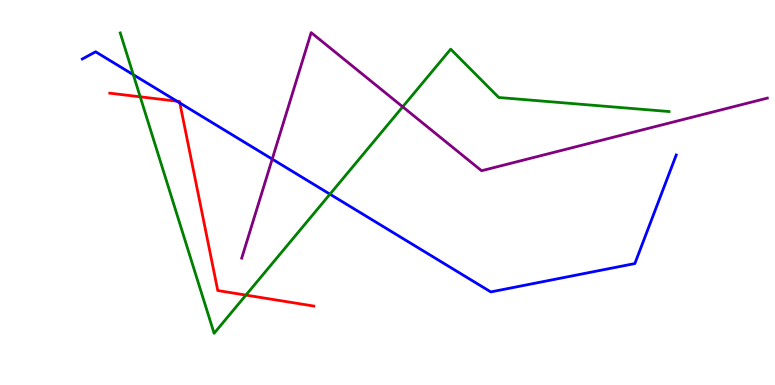[{'lines': ['blue', 'red'], 'intersections': [{'x': 2.28, 'y': 7.37}, {'x': 2.32, 'y': 7.33}]}, {'lines': ['green', 'red'], 'intersections': [{'x': 1.81, 'y': 7.49}, {'x': 3.17, 'y': 2.34}]}, {'lines': ['purple', 'red'], 'intersections': []}, {'lines': ['blue', 'green'], 'intersections': [{'x': 1.72, 'y': 8.06}, {'x': 4.26, 'y': 4.96}]}, {'lines': ['blue', 'purple'], 'intersections': [{'x': 3.51, 'y': 5.87}]}, {'lines': ['green', 'purple'], 'intersections': [{'x': 5.2, 'y': 7.23}]}]